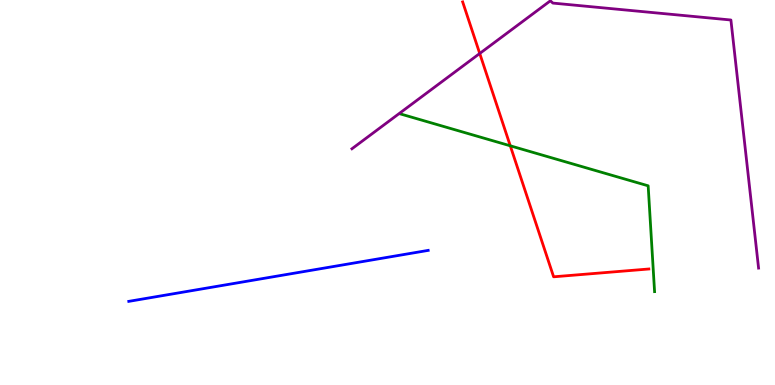[{'lines': ['blue', 'red'], 'intersections': []}, {'lines': ['green', 'red'], 'intersections': [{'x': 6.58, 'y': 6.21}]}, {'lines': ['purple', 'red'], 'intersections': [{'x': 6.19, 'y': 8.61}]}, {'lines': ['blue', 'green'], 'intersections': []}, {'lines': ['blue', 'purple'], 'intersections': []}, {'lines': ['green', 'purple'], 'intersections': []}]